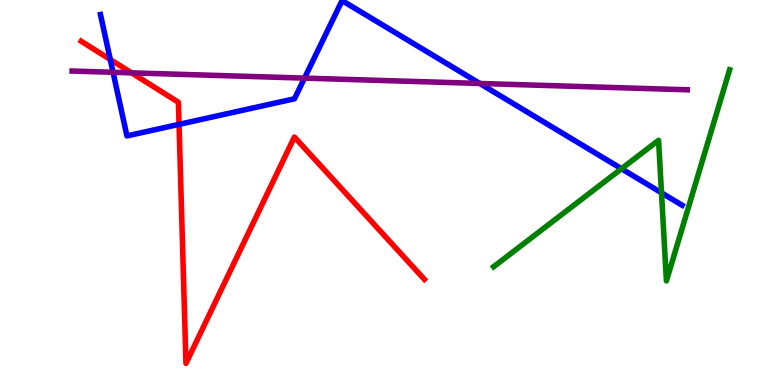[{'lines': ['blue', 'red'], 'intersections': [{'x': 1.42, 'y': 8.45}, {'x': 2.31, 'y': 6.77}]}, {'lines': ['green', 'red'], 'intersections': []}, {'lines': ['purple', 'red'], 'intersections': [{'x': 1.7, 'y': 8.11}]}, {'lines': ['blue', 'green'], 'intersections': [{'x': 8.02, 'y': 5.62}, {'x': 8.54, 'y': 4.99}]}, {'lines': ['blue', 'purple'], 'intersections': [{'x': 1.46, 'y': 8.12}, {'x': 3.93, 'y': 7.97}, {'x': 6.19, 'y': 7.83}]}, {'lines': ['green', 'purple'], 'intersections': []}]